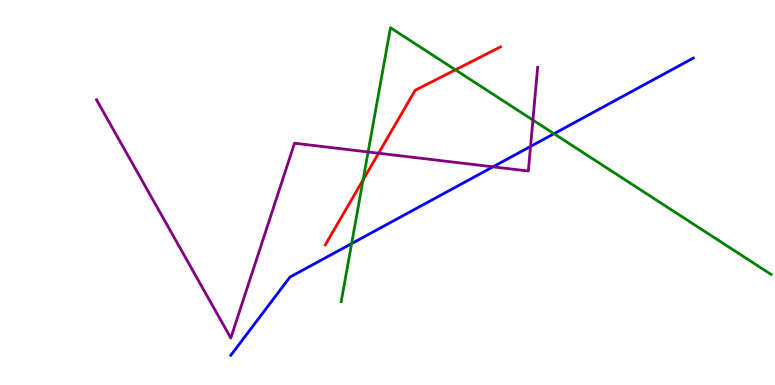[{'lines': ['blue', 'red'], 'intersections': []}, {'lines': ['green', 'red'], 'intersections': [{'x': 4.69, 'y': 5.33}, {'x': 5.88, 'y': 8.19}]}, {'lines': ['purple', 'red'], 'intersections': [{'x': 4.88, 'y': 6.02}]}, {'lines': ['blue', 'green'], 'intersections': [{'x': 4.54, 'y': 3.67}, {'x': 7.15, 'y': 6.53}]}, {'lines': ['blue', 'purple'], 'intersections': [{'x': 6.36, 'y': 5.67}, {'x': 6.85, 'y': 6.2}]}, {'lines': ['green', 'purple'], 'intersections': [{'x': 4.75, 'y': 6.05}, {'x': 6.88, 'y': 6.88}]}]